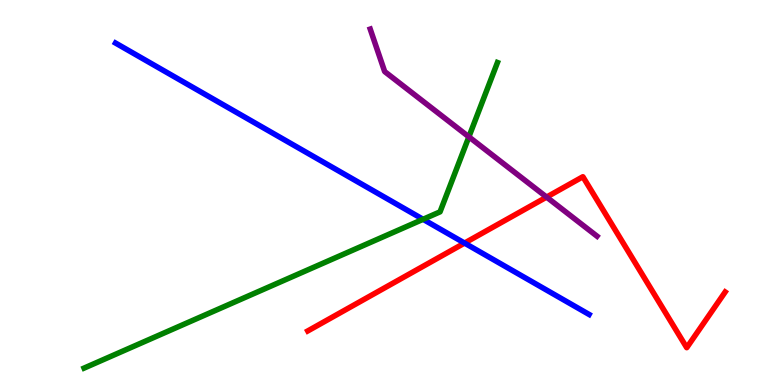[{'lines': ['blue', 'red'], 'intersections': [{'x': 5.99, 'y': 3.69}]}, {'lines': ['green', 'red'], 'intersections': []}, {'lines': ['purple', 'red'], 'intersections': [{'x': 7.05, 'y': 4.88}]}, {'lines': ['blue', 'green'], 'intersections': [{'x': 5.46, 'y': 4.3}]}, {'lines': ['blue', 'purple'], 'intersections': []}, {'lines': ['green', 'purple'], 'intersections': [{'x': 6.05, 'y': 6.45}]}]